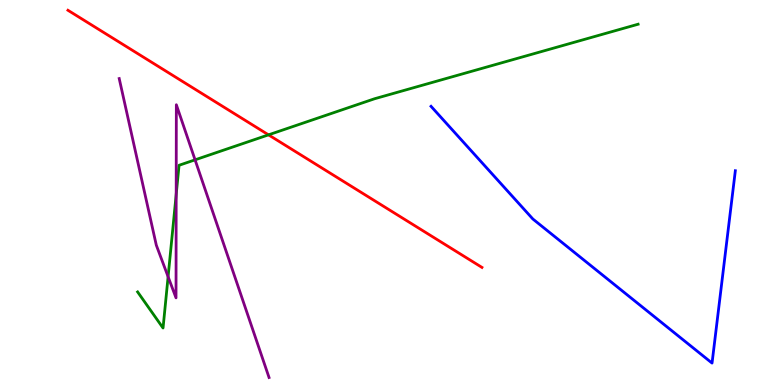[{'lines': ['blue', 'red'], 'intersections': []}, {'lines': ['green', 'red'], 'intersections': [{'x': 3.46, 'y': 6.5}]}, {'lines': ['purple', 'red'], 'intersections': []}, {'lines': ['blue', 'green'], 'intersections': []}, {'lines': ['blue', 'purple'], 'intersections': []}, {'lines': ['green', 'purple'], 'intersections': [{'x': 2.17, 'y': 2.81}, {'x': 2.27, 'y': 4.95}, {'x': 2.52, 'y': 5.85}]}]